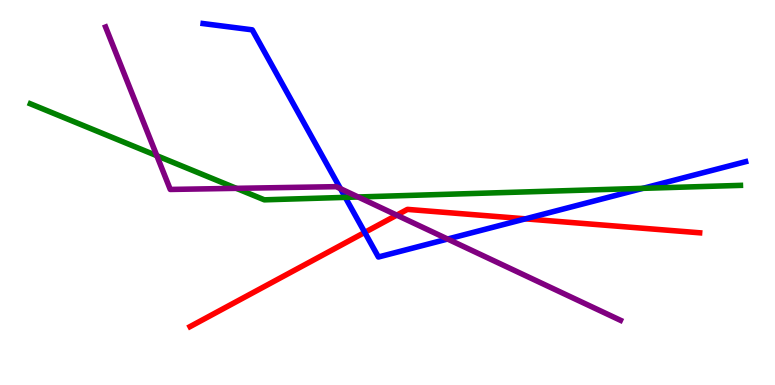[{'lines': ['blue', 'red'], 'intersections': [{'x': 4.71, 'y': 3.96}, {'x': 6.78, 'y': 4.32}]}, {'lines': ['green', 'red'], 'intersections': []}, {'lines': ['purple', 'red'], 'intersections': [{'x': 5.12, 'y': 4.41}]}, {'lines': ['blue', 'green'], 'intersections': [{'x': 4.46, 'y': 4.87}, {'x': 8.3, 'y': 5.11}]}, {'lines': ['blue', 'purple'], 'intersections': [{'x': 4.39, 'y': 5.1}, {'x': 5.78, 'y': 3.79}]}, {'lines': ['green', 'purple'], 'intersections': [{'x': 2.02, 'y': 5.96}, {'x': 3.05, 'y': 5.11}, {'x': 4.62, 'y': 4.88}]}]